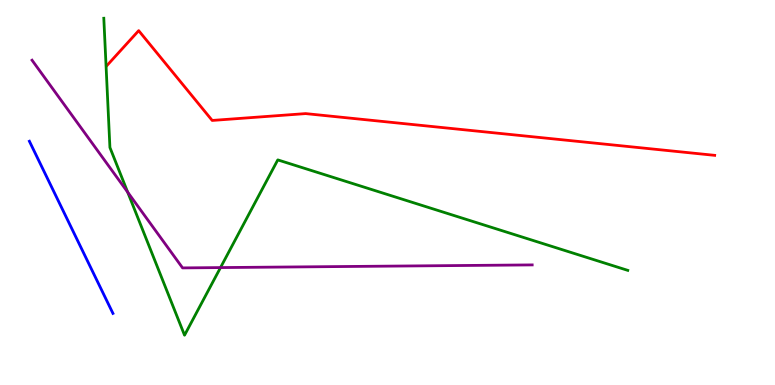[{'lines': ['blue', 'red'], 'intersections': []}, {'lines': ['green', 'red'], 'intersections': []}, {'lines': ['purple', 'red'], 'intersections': []}, {'lines': ['blue', 'green'], 'intersections': []}, {'lines': ['blue', 'purple'], 'intersections': []}, {'lines': ['green', 'purple'], 'intersections': [{'x': 1.65, 'y': 5.01}, {'x': 2.85, 'y': 3.05}]}]